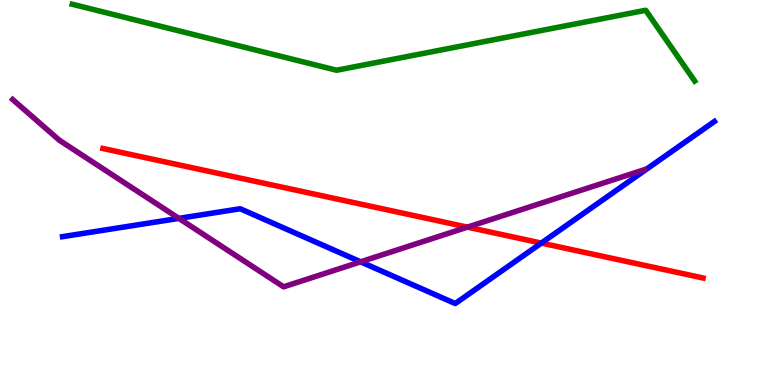[{'lines': ['blue', 'red'], 'intersections': [{'x': 6.98, 'y': 3.69}]}, {'lines': ['green', 'red'], 'intersections': []}, {'lines': ['purple', 'red'], 'intersections': [{'x': 6.03, 'y': 4.1}]}, {'lines': ['blue', 'green'], 'intersections': []}, {'lines': ['blue', 'purple'], 'intersections': [{'x': 2.31, 'y': 4.33}, {'x': 4.65, 'y': 3.2}]}, {'lines': ['green', 'purple'], 'intersections': []}]